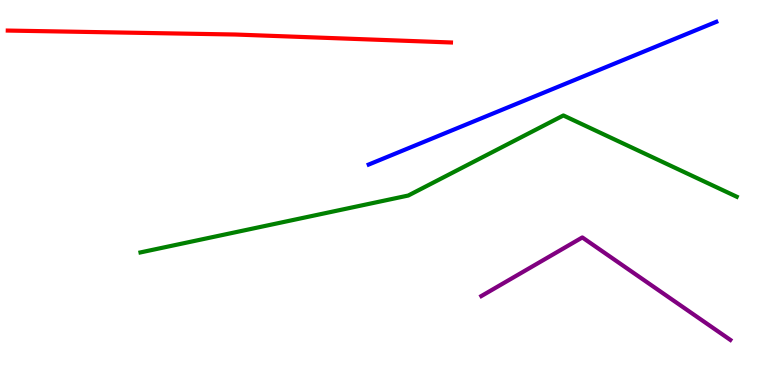[{'lines': ['blue', 'red'], 'intersections': []}, {'lines': ['green', 'red'], 'intersections': []}, {'lines': ['purple', 'red'], 'intersections': []}, {'lines': ['blue', 'green'], 'intersections': []}, {'lines': ['blue', 'purple'], 'intersections': []}, {'lines': ['green', 'purple'], 'intersections': []}]